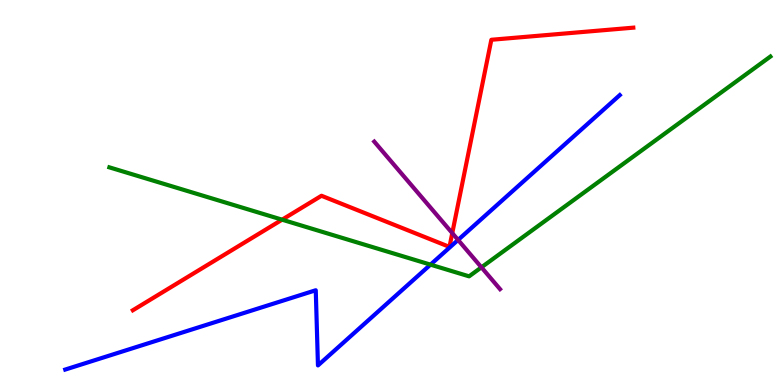[{'lines': ['blue', 'red'], 'intersections': []}, {'lines': ['green', 'red'], 'intersections': [{'x': 3.64, 'y': 4.29}]}, {'lines': ['purple', 'red'], 'intersections': [{'x': 5.84, 'y': 3.95}]}, {'lines': ['blue', 'green'], 'intersections': [{'x': 5.55, 'y': 3.13}]}, {'lines': ['blue', 'purple'], 'intersections': [{'x': 5.91, 'y': 3.77}]}, {'lines': ['green', 'purple'], 'intersections': [{'x': 6.21, 'y': 3.06}]}]